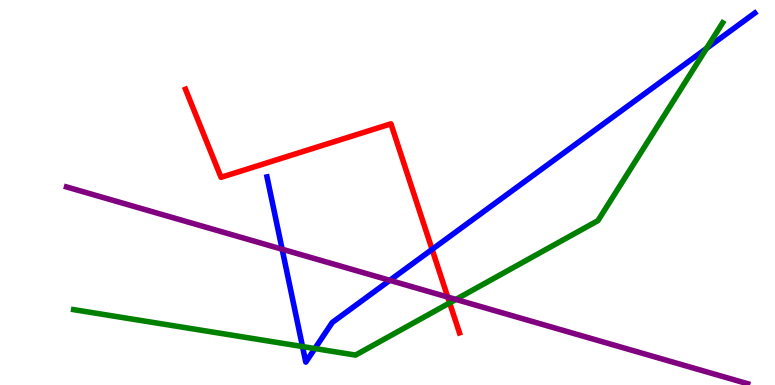[{'lines': ['blue', 'red'], 'intersections': [{'x': 5.58, 'y': 3.52}]}, {'lines': ['green', 'red'], 'intersections': [{'x': 5.8, 'y': 2.13}]}, {'lines': ['purple', 'red'], 'intersections': [{'x': 5.78, 'y': 2.28}]}, {'lines': ['blue', 'green'], 'intersections': [{'x': 3.9, 'y': 0.999}, {'x': 4.06, 'y': 0.947}, {'x': 9.12, 'y': 8.74}]}, {'lines': ['blue', 'purple'], 'intersections': [{'x': 3.64, 'y': 3.53}, {'x': 5.03, 'y': 2.72}]}, {'lines': ['green', 'purple'], 'intersections': [{'x': 5.88, 'y': 2.22}]}]